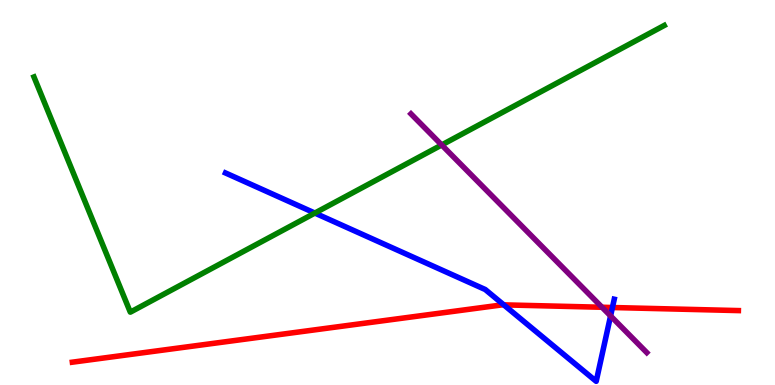[{'lines': ['blue', 'red'], 'intersections': [{'x': 6.5, 'y': 2.08}, {'x': 7.9, 'y': 2.01}]}, {'lines': ['green', 'red'], 'intersections': []}, {'lines': ['purple', 'red'], 'intersections': [{'x': 7.77, 'y': 2.02}]}, {'lines': ['blue', 'green'], 'intersections': [{'x': 4.06, 'y': 4.47}]}, {'lines': ['blue', 'purple'], 'intersections': [{'x': 7.88, 'y': 1.79}]}, {'lines': ['green', 'purple'], 'intersections': [{'x': 5.7, 'y': 6.23}]}]